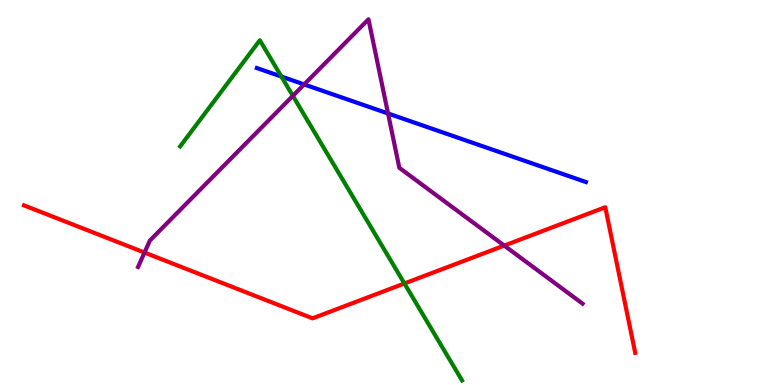[{'lines': ['blue', 'red'], 'intersections': []}, {'lines': ['green', 'red'], 'intersections': [{'x': 5.22, 'y': 2.64}]}, {'lines': ['purple', 'red'], 'intersections': [{'x': 1.86, 'y': 3.44}, {'x': 6.51, 'y': 3.62}]}, {'lines': ['blue', 'green'], 'intersections': [{'x': 3.63, 'y': 8.01}]}, {'lines': ['blue', 'purple'], 'intersections': [{'x': 3.92, 'y': 7.81}, {'x': 5.01, 'y': 7.05}]}, {'lines': ['green', 'purple'], 'intersections': [{'x': 3.78, 'y': 7.51}]}]